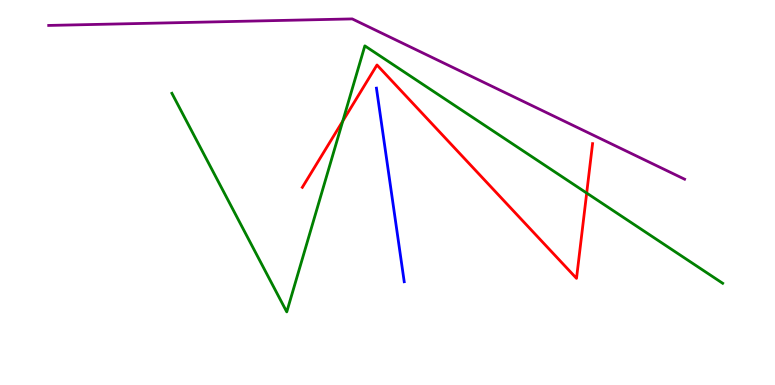[{'lines': ['blue', 'red'], 'intersections': []}, {'lines': ['green', 'red'], 'intersections': [{'x': 4.42, 'y': 6.86}, {'x': 7.57, 'y': 4.99}]}, {'lines': ['purple', 'red'], 'intersections': []}, {'lines': ['blue', 'green'], 'intersections': []}, {'lines': ['blue', 'purple'], 'intersections': []}, {'lines': ['green', 'purple'], 'intersections': []}]